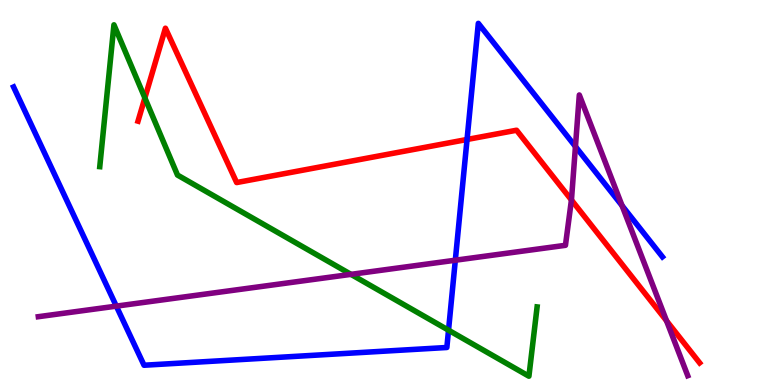[{'lines': ['blue', 'red'], 'intersections': [{'x': 6.03, 'y': 6.38}]}, {'lines': ['green', 'red'], 'intersections': [{'x': 1.87, 'y': 7.46}]}, {'lines': ['purple', 'red'], 'intersections': [{'x': 7.37, 'y': 4.81}, {'x': 8.6, 'y': 1.67}]}, {'lines': ['blue', 'green'], 'intersections': [{'x': 5.79, 'y': 1.42}]}, {'lines': ['blue', 'purple'], 'intersections': [{'x': 1.5, 'y': 2.05}, {'x': 5.88, 'y': 3.24}, {'x': 7.43, 'y': 6.19}, {'x': 8.03, 'y': 4.66}]}, {'lines': ['green', 'purple'], 'intersections': [{'x': 4.53, 'y': 2.87}]}]